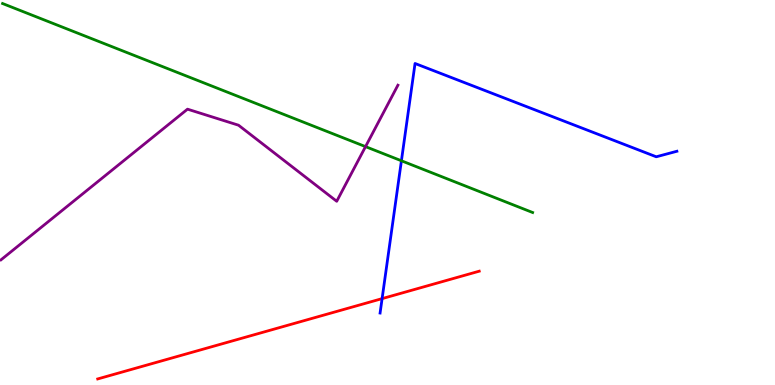[{'lines': ['blue', 'red'], 'intersections': [{'x': 4.93, 'y': 2.24}]}, {'lines': ['green', 'red'], 'intersections': []}, {'lines': ['purple', 'red'], 'intersections': []}, {'lines': ['blue', 'green'], 'intersections': [{'x': 5.18, 'y': 5.82}]}, {'lines': ['blue', 'purple'], 'intersections': []}, {'lines': ['green', 'purple'], 'intersections': [{'x': 4.72, 'y': 6.19}]}]